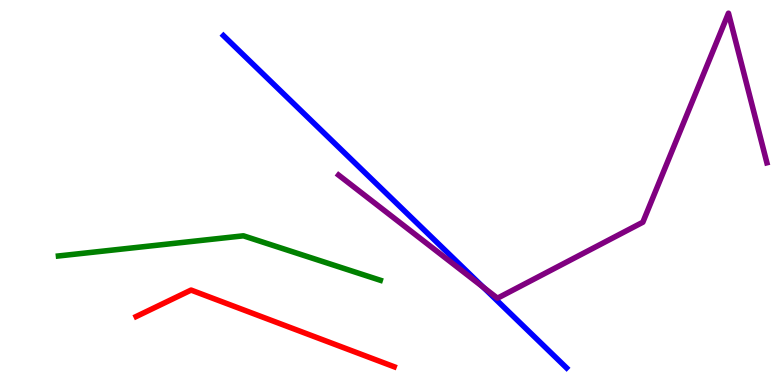[{'lines': ['blue', 'red'], 'intersections': []}, {'lines': ['green', 'red'], 'intersections': []}, {'lines': ['purple', 'red'], 'intersections': []}, {'lines': ['blue', 'green'], 'intersections': []}, {'lines': ['blue', 'purple'], 'intersections': [{'x': 6.24, 'y': 2.54}]}, {'lines': ['green', 'purple'], 'intersections': []}]